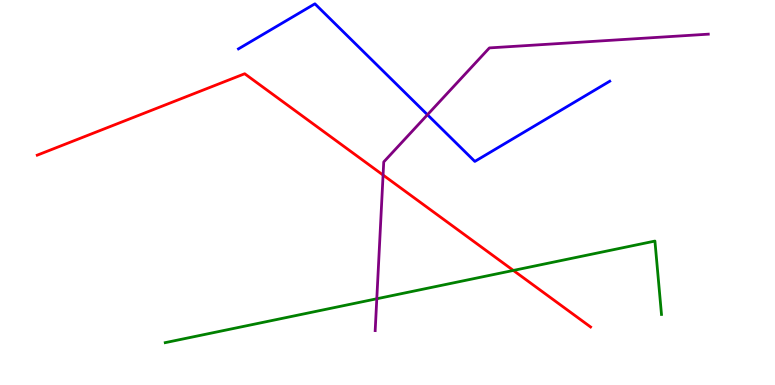[{'lines': ['blue', 'red'], 'intersections': []}, {'lines': ['green', 'red'], 'intersections': [{'x': 6.62, 'y': 2.98}]}, {'lines': ['purple', 'red'], 'intersections': [{'x': 4.94, 'y': 5.45}]}, {'lines': ['blue', 'green'], 'intersections': []}, {'lines': ['blue', 'purple'], 'intersections': [{'x': 5.52, 'y': 7.02}]}, {'lines': ['green', 'purple'], 'intersections': [{'x': 4.86, 'y': 2.24}]}]